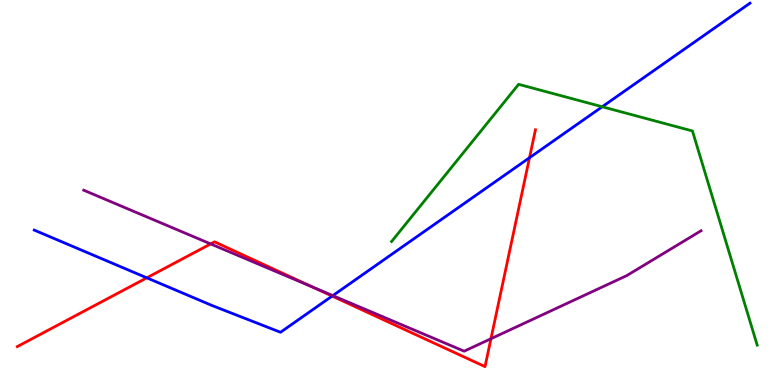[{'lines': ['blue', 'red'], 'intersections': [{'x': 1.89, 'y': 2.78}, {'x': 4.29, 'y': 2.31}, {'x': 6.83, 'y': 5.9}]}, {'lines': ['green', 'red'], 'intersections': []}, {'lines': ['purple', 'red'], 'intersections': [{'x': 2.72, 'y': 3.66}, {'x': 4.03, 'y': 2.55}, {'x': 6.33, 'y': 1.2}]}, {'lines': ['blue', 'green'], 'intersections': [{'x': 7.77, 'y': 7.23}]}, {'lines': ['blue', 'purple'], 'intersections': [{'x': 4.29, 'y': 2.32}]}, {'lines': ['green', 'purple'], 'intersections': []}]